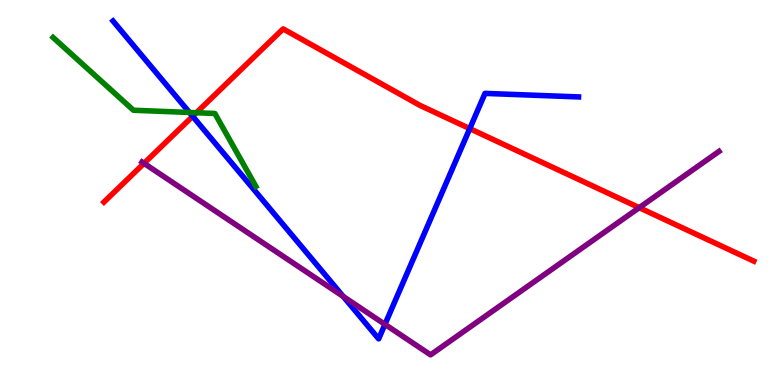[{'lines': ['blue', 'red'], 'intersections': [{'x': 2.49, 'y': 6.98}, {'x': 6.06, 'y': 6.66}]}, {'lines': ['green', 'red'], 'intersections': [{'x': 2.53, 'y': 7.07}]}, {'lines': ['purple', 'red'], 'intersections': [{'x': 1.86, 'y': 5.76}, {'x': 8.25, 'y': 4.61}]}, {'lines': ['blue', 'green'], 'intersections': [{'x': 2.44, 'y': 7.08}]}, {'lines': ['blue', 'purple'], 'intersections': [{'x': 4.43, 'y': 2.3}, {'x': 4.97, 'y': 1.58}]}, {'lines': ['green', 'purple'], 'intersections': []}]